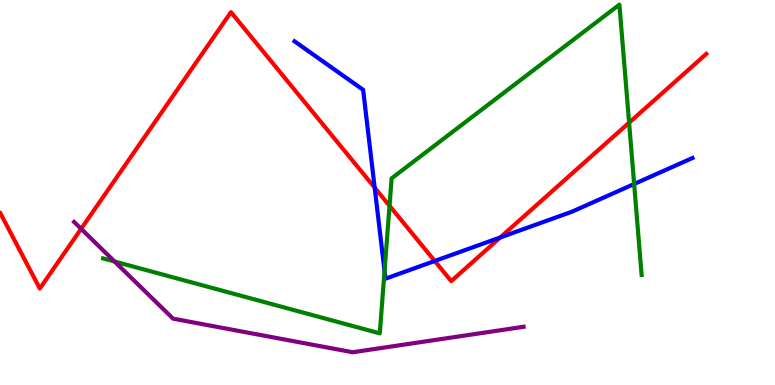[{'lines': ['blue', 'red'], 'intersections': [{'x': 4.83, 'y': 5.13}, {'x': 5.61, 'y': 3.22}, {'x': 6.45, 'y': 3.83}]}, {'lines': ['green', 'red'], 'intersections': [{'x': 5.03, 'y': 4.65}, {'x': 8.12, 'y': 6.81}]}, {'lines': ['purple', 'red'], 'intersections': [{'x': 1.05, 'y': 4.06}]}, {'lines': ['blue', 'green'], 'intersections': [{'x': 4.96, 'y': 2.96}, {'x': 8.18, 'y': 5.22}]}, {'lines': ['blue', 'purple'], 'intersections': []}, {'lines': ['green', 'purple'], 'intersections': [{'x': 1.48, 'y': 3.21}]}]